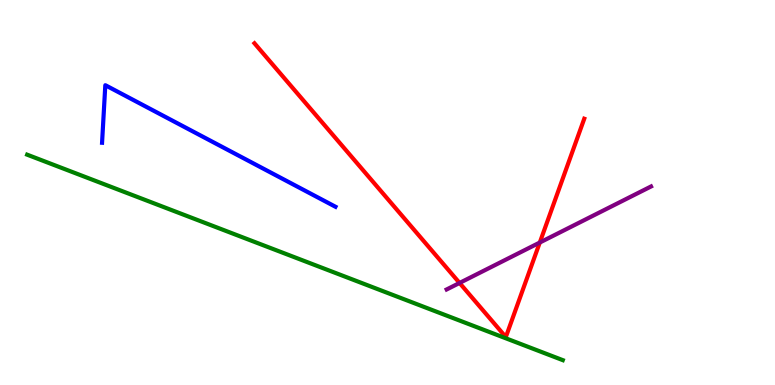[{'lines': ['blue', 'red'], 'intersections': []}, {'lines': ['green', 'red'], 'intersections': []}, {'lines': ['purple', 'red'], 'intersections': [{'x': 5.93, 'y': 2.65}, {'x': 6.97, 'y': 3.7}]}, {'lines': ['blue', 'green'], 'intersections': []}, {'lines': ['blue', 'purple'], 'intersections': []}, {'lines': ['green', 'purple'], 'intersections': []}]